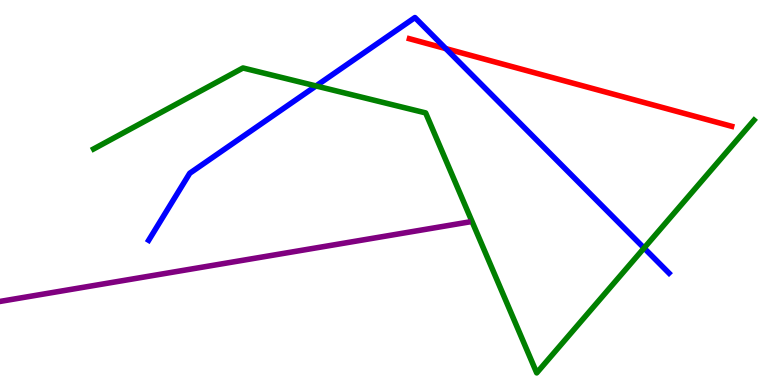[{'lines': ['blue', 'red'], 'intersections': [{'x': 5.75, 'y': 8.74}]}, {'lines': ['green', 'red'], 'intersections': []}, {'lines': ['purple', 'red'], 'intersections': []}, {'lines': ['blue', 'green'], 'intersections': [{'x': 4.08, 'y': 7.77}, {'x': 8.31, 'y': 3.56}]}, {'lines': ['blue', 'purple'], 'intersections': []}, {'lines': ['green', 'purple'], 'intersections': []}]